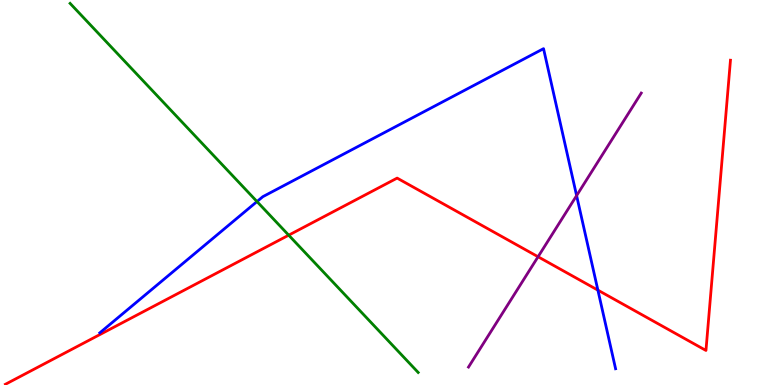[{'lines': ['blue', 'red'], 'intersections': [{'x': 7.71, 'y': 2.46}]}, {'lines': ['green', 'red'], 'intersections': [{'x': 3.73, 'y': 3.89}]}, {'lines': ['purple', 'red'], 'intersections': [{'x': 6.94, 'y': 3.33}]}, {'lines': ['blue', 'green'], 'intersections': [{'x': 3.32, 'y': 4.76}]}, {'lines': ['blue', 'purple'], 'intersections': [{'x': 7.44, 'y': 4.92}]}, {'lines': ['green', 'purple'], 'intersections': []}]